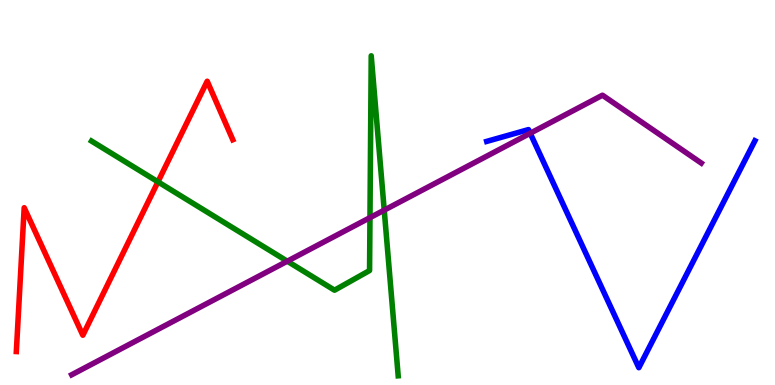[{'lines': ['blue', 'red'], 'intersections': []}, {'lines': ['green', 'red'], 'intersections': [{'x': 2.04, 'y': 5.28}]}, {'lines': ['purple', 'red'], 'intersections': []}, {'lines': ['blue', 'green'], 'intersections': []}, {'lines': ['blue', 'purple'], 'intersections': [{'x': 6.84, 'y': 6.54}]}, {'lines': ['green', 'purple'], 'intersections': [{'x': 3.71, 'y': 3.22}, {'x': 4.77, 'y': 4.35}, {'x': 4.96, 'y': 4.54}]}]